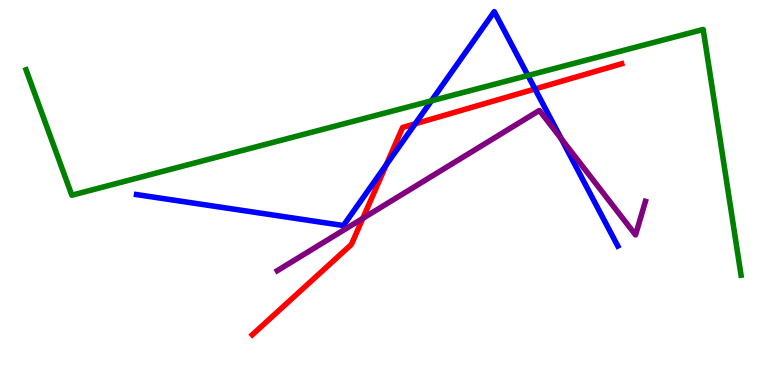[{'lines': ['blue', 'red'], 'intersections': [{'x': 4.98, 'y': 5.72}, {'x': 5.36, 'y': 6.78}, {'x': 6.9, 'y': 7.69}]}, {'lines': ['green', 'red'], 'intersections': []}, {'lines': ['purple', 'red'], 'intersections': [{'x': 4.68, 'y': 4.33}]}, {'lines': ['blue', 'green'], 'intersections': [{'x': 5.57, 'y': 7.38}, {'x': 6.81, 'y': 8.04}]}, {'lines': ['blue', 'purple'], 'intersections': [{'x': 7.24, 'y': 6.39}]}, {'lines': ['green', 'purple'], 'intersections': []}]